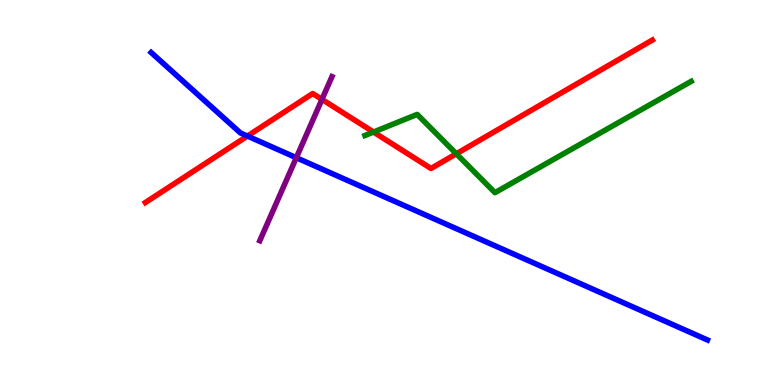[{'lines': ['blue', 'red'], 'intersections': [{'x': 3.19, 'y': 6.47}]}, {'lines': ['green', 'red'], 'intersections': [{'x': 4.82, 'y': 6.57}, {'x': 5.89, 'y': 6.01}]}, {'lines': ['purple', 'red'], 'intersections': [{'x': 4.15, 'y': 7.42}]}, {'lines': ['blue', 'green'], 'intersections': []}, {'lines': ['blue', 'purple'], 'intersections': [{'x': 3.82, 'y': 5.9}]}, {'lines': ['green', 'purple'], 'intersections': []}]